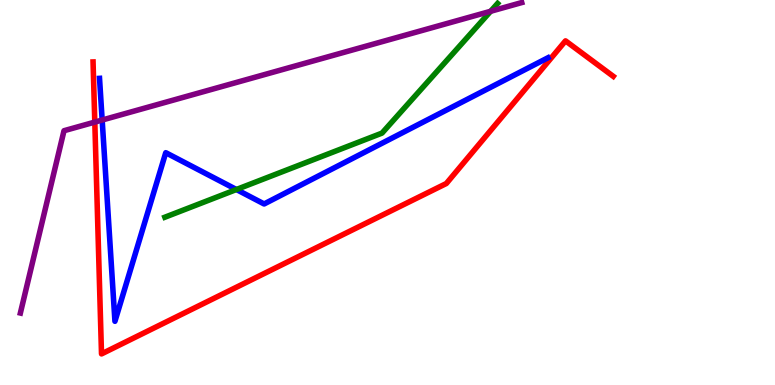[{'lines': ['blue', 'red'], 'intersections': []}, {'lines': ['green', 'red'], 'intersections': []}, {'lines': ['purple', 'red'], 'intersections': [{'x': 1.22, 'y': 6.83}]}, {'lines': ['blue', 'green'], 'intersections': [{'x': 3.05, 'y': 5.08}]}, {'lines': ['blue', 'purple'], 'intersections': [{'x': 1.32, 'y': 6.88}]}, {'lines': ['green', 'purple'], 'intersections': [{'x': 6.33, 'y': 9.71}]}]